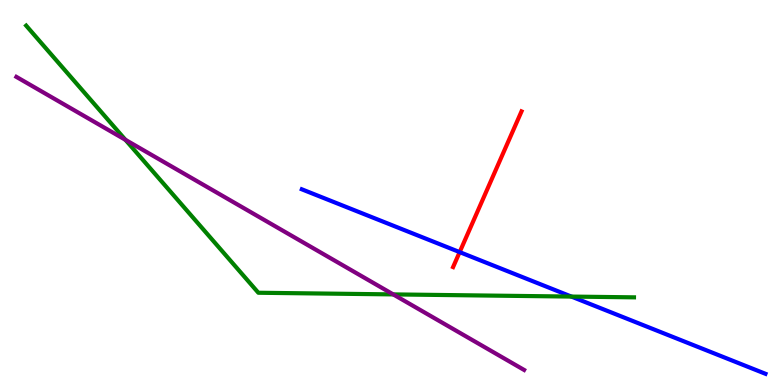[{'lines': ['blue', 'red'], 'intersections': [{'x': 5.93, 'y': 3.45}]}, {'lines': ['green', 'red'], 'intersections': []}, {'lines': ['purple', 'red'], 'intersections': []}, {'lines': ['blue', 'green'], 'intersections': [{'x': 7.37, 'y': 2.3}]}, {'lines': ['blue', 'purple'], 'intersections': []}, {'lines': ['green', 'purple'], 'intersections': [{'x': 1.62, 'y': 6.37}, {'x': 5.07, 'y': 2.35}]}]